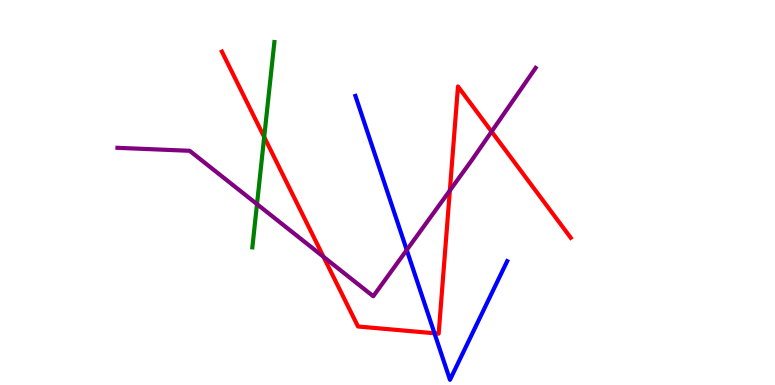[{'lines': ['blue', 'red'], 'intersections': [{'x': 5.61, 'y': 1.34}]}, {'lines': ['green', 'red'], 'intersections': [{'x': 3.41, 'y': 6.44}]}, {'lines': ['purple', 'red'], 'intersections': [{'x': 4.17, 'y': 3.33}, {'x': 5.8, 'y': 5.05}, {'x': 6.34, 'y': 6.58}]}, {'lines': ['blue', 'green'], 'intersections': []}, {'lines': ['blue', 'purple'], 'intersections': [{'x': 5.25, 'y': 3.51}]}, {'lines': ['green', 'purple'], 'intersections': [{'x': 3.32, 'y': 4.7}]}]